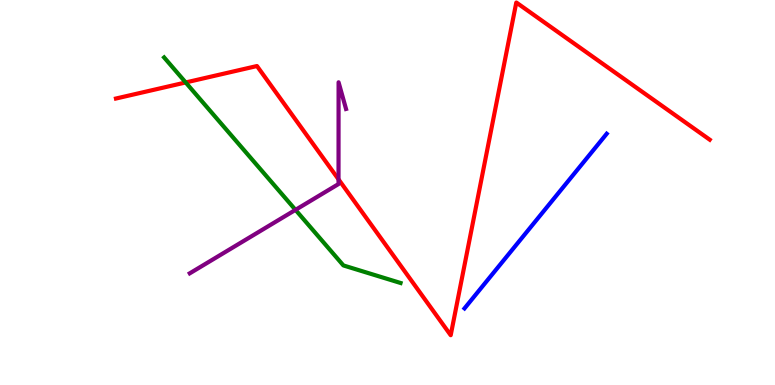[{'lines': ['blue', 'red'], 'intersections': []}, {'lines': ['green', 'red'], 'intersections': [{'x': 2.4, 'y': 7.86}]}, {'lines': ['purple', 'red'], 'intersections': [{'x': 4.37, 'y': 5.34}]}, {'lines': ['blue', 'green'], 'intersections': []}, {'lines': ['blue', 'purple'], 'intersections': []}, {'lines': ['green', 'purple'], 'intersections': [{'x': 3.81, 'y': 4.55}]}]